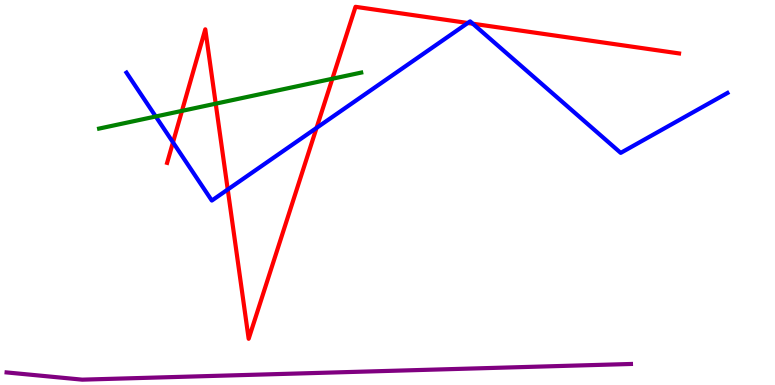[{'lines': ['blue', 'red'], 'intersections': [{'x': 2.23, 'y': 6.3}, {'x': 2.94, 'y': 5.08}, {'x': 4.08, 'y': 6.68}, {'x': 6.04, 'y': 9.4}, {'x': 6.1, 'y': 9.38}]}, {'lines': ['green', 'red'], 'intersections': [{'x': 2.35, 'y': 7.12}, {'x': 2.78, 'y': 7.31}, {'x': 4.29, 'y': 7.95}]}, {'lines': ['purple', 'red'], 'intersections': []}, {'lines': ['blue', 'green'], 'intersections': [{'x': 2.01, 'y': 6.97}]}, {'lines': ['blue', 'purple'], 'intersections': []}, {'lines': ['green', 'purple'], 'intersections': []}]